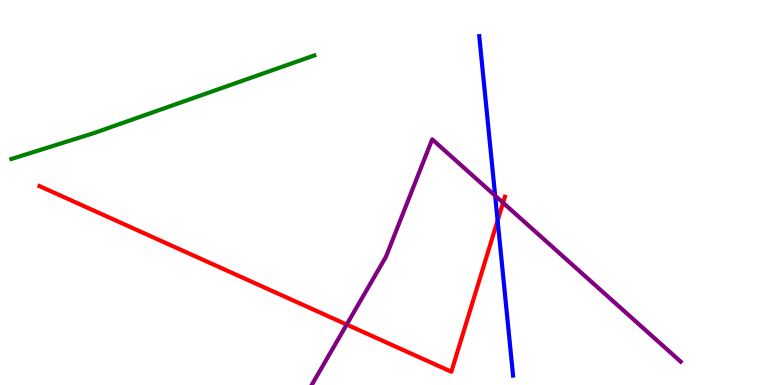[{'lines': ['blue', 'red'], 'intersections': [{'x': 6.42, 'y': 4.27}]}, {'lines': ['green', 'red'], 'intersections': []}, {'lines': ['purple', 'red'], 'intersections': [{'x': 4.47, 'y': 1.57}, {'x': 6.49, 'y': 4.73}]}, {'lines': ['blue', 'green'], 'intersections': []}, {'lines': ['blue', 'purple'], 'intersections': [{'x': 6.39, 'y': 4.92}]}, {'lines': ['green', 'purple'], 'intersections': []}]